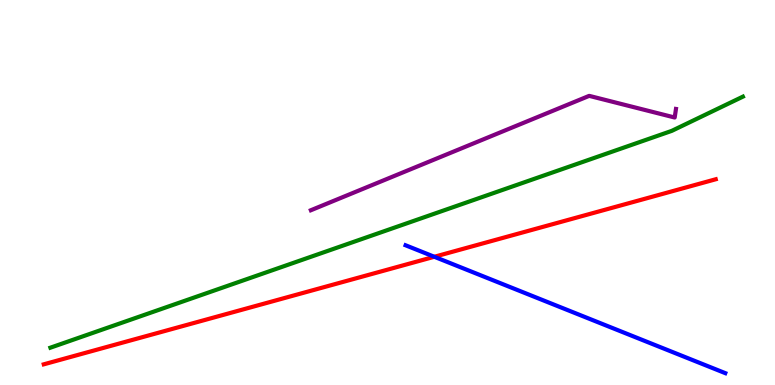[{'lines': ['blue', 'red'], 'intersections': [{'x': 5.6, 'y': 3.33}]}, {'lines': ['green', 'red'], 'intersections': []}, {'lines': ['purple', 'red'], 'intersections': []}, {'lines': ['blue', 'green'], 'intersections': []}, {'lines': ['blue', 'purple'], 'intersections': []}, {'lines': ['green', 'purple'], 'intersections': []}]